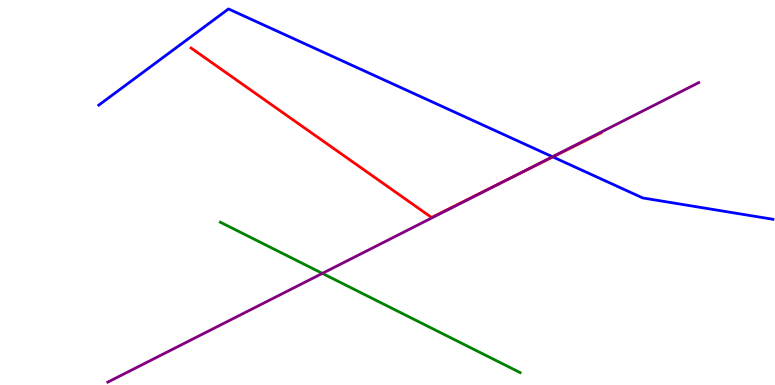[{'lines': ['blue', 'red'], 'intersections': [{'x': 7.13, 'y': 5.92}]}, {'lines': ['green', 'red'], 'intersections': []}, {'lines': ['purple', 'red'], 'intersections': [{'x': 6.5, 'y': 5.28}]}, {'lines': ['blue', 'green'], 'intersections': []}, {'lines': ['blue', 'purple'], 'intersections': [{'x': 7.13, 'y': 5.93}]}, {'lines': ['green', 'purple'], 'intersections': [{'x': 4.16, 'y': 2.9}]}]